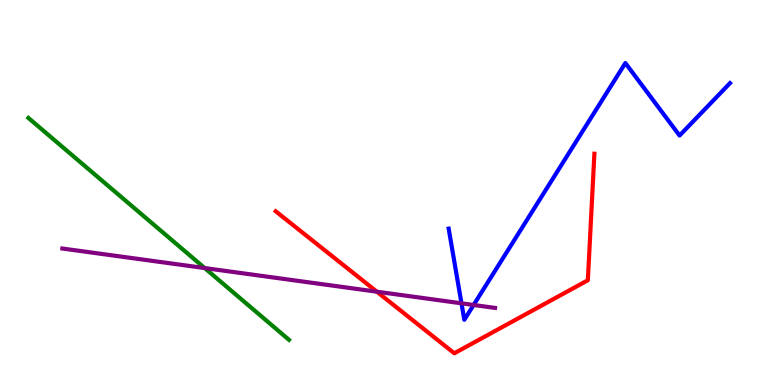[{'lines': ['blue', 'red'], 'intersections': []}, {'lines': ['green', 'red'], 'intersections': []}, {'lines': ['purple', 'red'], 'intersections': [{'x': 4.86, 'y': 2.42}]}, {'lines': ['blue', 'green'], 'intersections': []}, {'lines': ['blue', 'purple'], 'intersections': [{'x': 5.95, 'y': 2.12}, {'x': 6.11, 'y': 2.08}]}, {'lines': ['green', 'purple'], 'intersections': [{'x': 2.64, 'y': 3.04}]}]